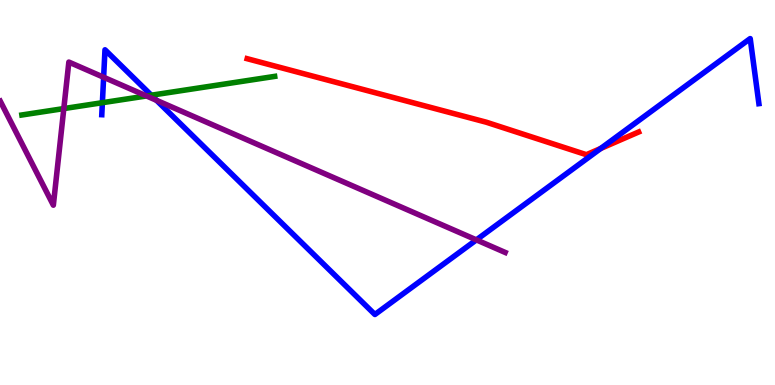[{'lines': ['blue', 'red'], 'intersections': [{'x': 7.75, 'y': 6.14}]}, {'lines': ['green', 'red'], 'intersections': []}, {'lines': ['purple', 'red'], 'intersections': []}, {'lines': ['blue', 'green'], 'intersections': [{'x': 1.32, 'y': 7.33}, {'x': 1.95, 'y': 7.53}]}, {'lines': ['blue', 'purple'], 'intersections': [{'x': 1.34, 'y': 7.99}, {'x': 2.02, 'y': 7.39}, {'x': 6.15, 'y': 3.77}]}, {'lines': ['green', 'purple'], 'intersections': [{'x': 0.823, 'y': 7.18}, {'x': 1.89, 'y': 7.51}]}]